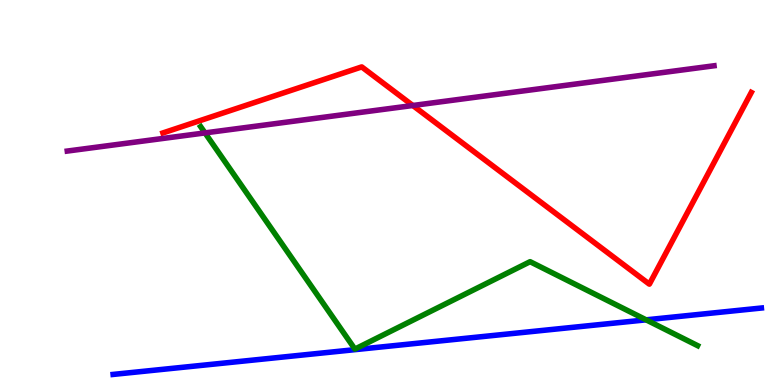[{'lines': ['blue', 'red'], 'intersections': []}, {'lines': ['green', 'red'], 'intersections': []}, {'lines': ['purple', 'red'], 'intersections': [{'x': 5.33, 'y': 7.26}]}, {'lines': ['blue', 'green'], 'intersections': [{'x': 8.34, 'y': 1.69}]}, {'lines': ['blue', 'purple'], 'intersections': []}, {'lines': ['green', 'purple'], 'intersections': [{'x': 2.65, 'y': 6.55}]}]